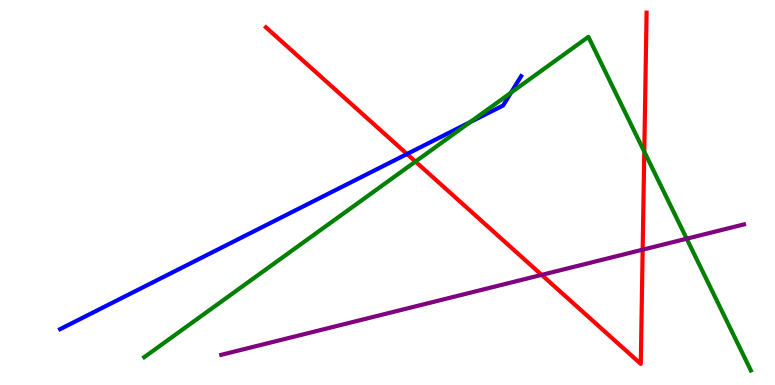[{'lines': ['blue', 'red'], 'intersections': [{'x': 5.25, 'y': 6.0}]}, {'lines': ['green', 'red'], 'intersections': [{'x': 5.36, 'y': 5.8}, {'x': 8.31, 'y': 6.06}]}, {'lines': ['purple', 'red'], 'intersections': [{'x': 6.99, 'y': 2.86}, {'x': 8.29, 'y': 3.51}]}, {'lines': ['blue', 'green'], 'intersections': [{'x': 6.07, 'y': 6.83}, {'x': 6.59, 'y': 7.59}]}, {'lines': ['blue', 'purple'], 'intersections': []}, {'lines': ['green', 'purple'], 'intersections': [{'x': 8.86, 'y': 3.8}]}]